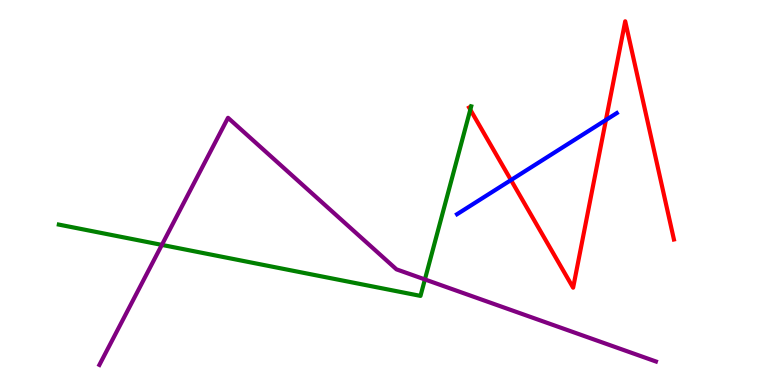[{'lines': ['blue', 'red'], 'intersections': [{'x': 6.59, 'y': 5.32}, {'x': 7.82, 'y': 6.88}]}, {'lines': ['green', 'red'], 'intersections': [{'x': 6.07, 'y': 7.15}]}, {'lines': ['purple', 'red'], 'intersections': []}, {'lines': ['blue', 'green'], 'intersections': []}, {'lines': ['blue', 'purple'], 'intersections': []}, {'lines': ['green', 'purple'], 'intersections': [{'x': 2.09, 'y': 3.64}, {'x': 5.48, 'y': 2.74}]}]